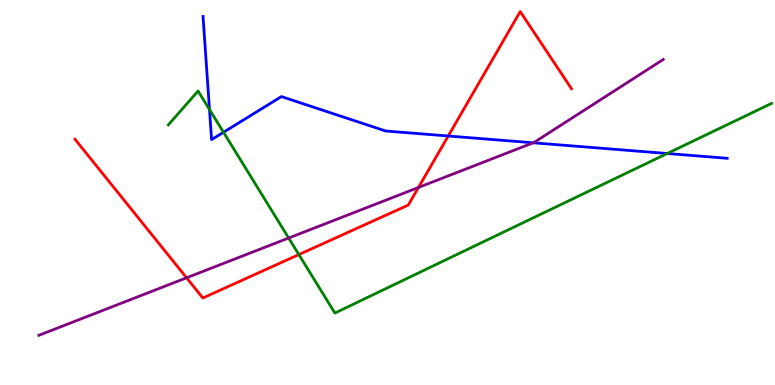[{'lines': ['blue', 'red'], 'intersections': [{'x': 5.78, 'y': 6.47}]}, {'lines': ['green', 'red'], 'intersections': [{'x': 3.86, 'y': 3.39}]}, {'lines': ['purple', 'red'], 'intersections': [{'x': 2.41, 'y': 2.78}, {'x': 5.4, 'y': 5.13}]}, {'lines': ['blue', 'green'], 'intersections': [{'x': 2.7, 'y': 7.16}, {'x': 2.88, 'y': 6.56}, {'x': 8.61, 'y': 6.01}]}, {'lines': ['blue', 'purple'], 'intersections': [{'x': 6.88, 'y': 6.29}]}, {'lines': ['green', 'purple'], 'intersections': [{'x': 3.72, 'y': 3.82}]}]